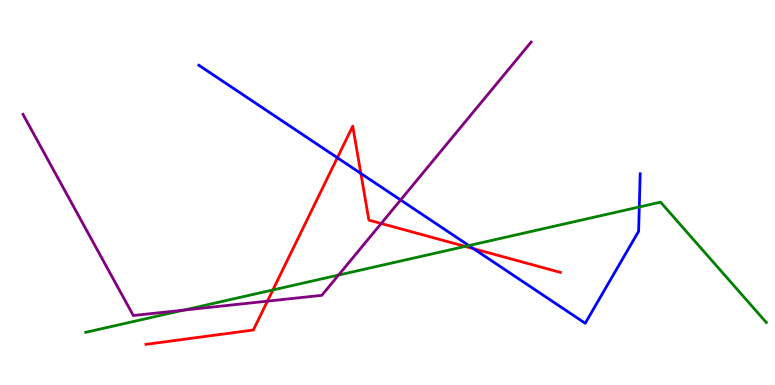[{'lines': ['blue', 'red'], 'intersections': [{'x': 4.35, 'y': 5.9}, {'x': 4.66, 'y': 5.5}, {'x': 6.11, 'y': 3.54}]}, {'lines': ['green', 'red'], 'intersections': [{'x': 3.52, 'y': 2.47}, {'x': 6.0, 'y': 3.6}]}, {'lines': ['purple', 'red'], 'intersections': [{'x': 3.45, 'y': 2.18}, {'x': 4.92, 'y': 4.2}]}, {'lines': ['blue', 'green'], 'intersections': [{'x': 6.05, 'y': 3.62}, {'x': 8.25, 'y': 4.62}]}, {'lines': ['blue', 'purple'], 'intersections': [{'x': 5.17, 'y': 4.81}]}, {'lines': ['green', 'purple'], 'intersections': [{'x': 2.37, 'y': 1.95}, {'x': 4.37, 'y': 2.86}]}]